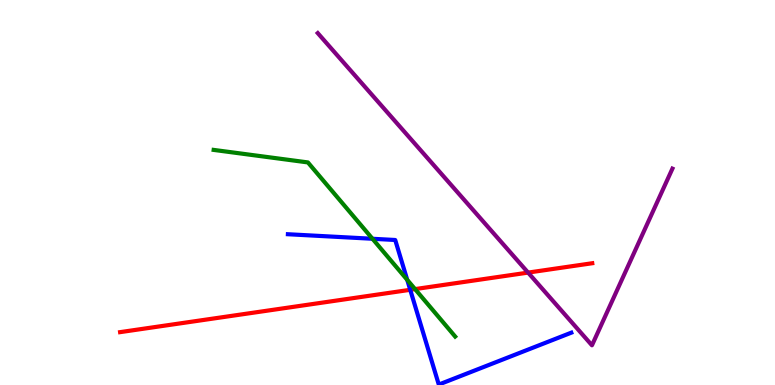[{'lines': ['blue', 'red'], 'intersections': [{'x': 5.29, 'y': 2.47}]}, {'lines': ['green', 'red'], 'intersections': [{'x': 5.36, 'y': 2.49}]}, {'lines': ['purple', 'red'], 'intersections': [{'x': 6.81, 'y': 2.92}]}, {'lines': ['blue', 'green'], 'intersections': [{'x': 4.81, 'y': 3.8}, {'x': 5.25, 'y': 2.73}]}, {'lines': ['blue', 'purple'], 'intersections': []}, {'lines': ['green', 'purple'], 'intersections': []}]